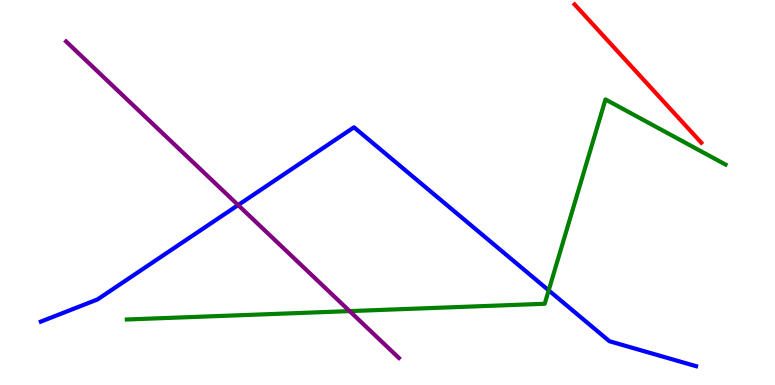[{'lines': ['blue', 'red'], 'intersections': []}, {'lines': ['green', 'red'], 'intersections': []}, {'lines': ['purple', 'red'], 'intersections': []}, {'lines': ['blue', 'green'], 'intersections': [{'x': 7.08, 'y': 2.46}]}, {'lines': ['blue', 'purple'], 'intersections': [{'x': 3.07, 'y': 4.67}]}, {'lines': ['green', 'purple'], 'intersections': [{'x': 4.51, 'y': 1.92}]}]